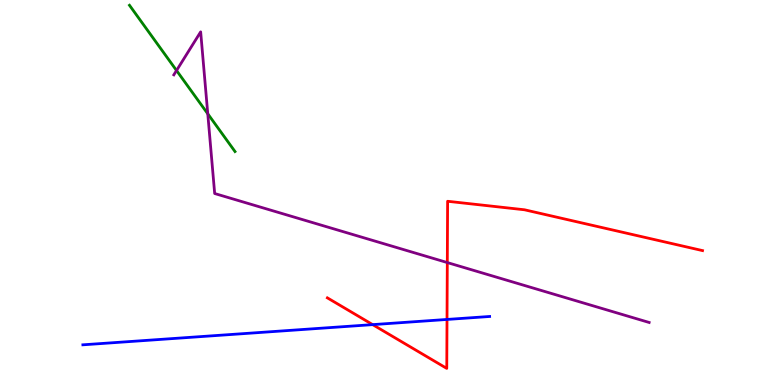[{'lines': ['blue', 'red'], 'intersections': [{'x': 4.81, 'y': 1.57}, {'x': 5.77, 'y': 1.7}]}, {'lines': ['green', 'red'], 'intersections': []}, {'lines': ['purple', 'red'], 'intersections': [{'x': 5.77, 'y': 3.18}]}, {'lines': ['blue', 'green'], 'intersections': []}, {'lines': ['blue', 'purple'], 'intersections': []}, {'lines': ['green', 'purple'], 'intersections': [{'x': 2.28, 'y': 8.17}, {'x': 2.68, 'y': 7.04}]}]